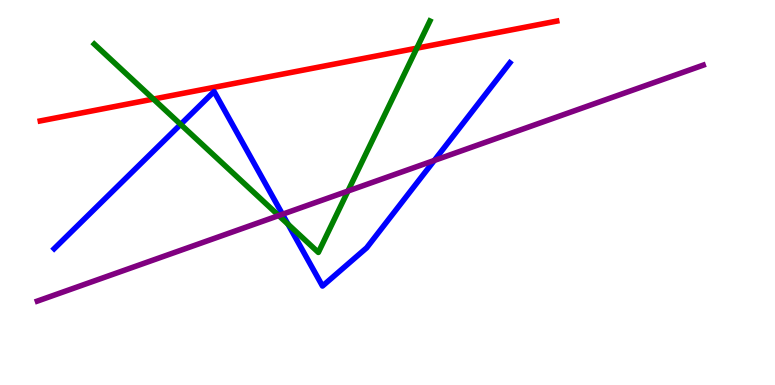[{'lines': ['blue', 'red'], 'intersections': []}, {'lines': ['green', 'red'], 'intersections': [{'x': 1.98, 'y': 7.43}, {'x': 5.38, 'y': 8.75}]}, {'lines': ['purple', 'red'], 'intersections': []}, {'lines': ['blue', 'green'], 'intersections': [{'x': 2.33, 'y': 6.77}, {'x': 3.72, 'y': 4.18}]}, {'lines': ['blue', 'purple'], 'intersections': [{'x': 3.64, 'y': 4.44}, {'x': 5.6, 'y': 5.83}]}, {'lines': ['green', 'purple'], 'intersections': [{'x': 3.6, 'y': 4.4}, {'x': 4.49, 'y': 5.04}]}]